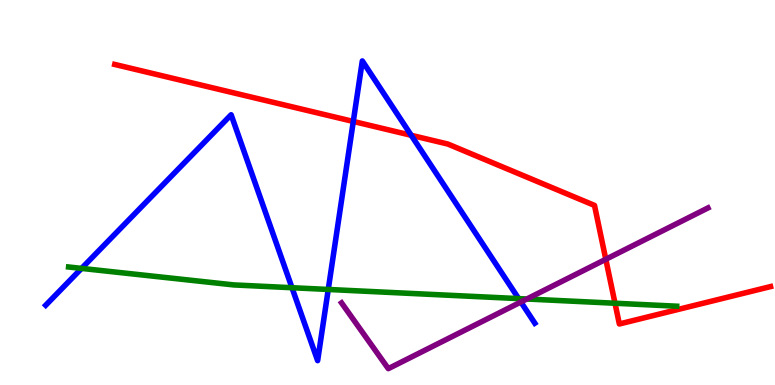[{'lines': ['blue', 'red'], 'intersections': [{'x': 4.56, 'y': 6.85}, {'x': 5.31, 'y': 6.49}]}, {'lines': ['green', 'red'], 'intersections': [{'x': 7.94, 'y': 2.12}]}, {'lines': ['purple', 'red'], 'intersections': [{'x': 7.82, 'y': 3.26}]}, {'lines': ['blue', 'green'], 'intersections': [{'x': 1.05, 'y': 3.03}, {'x': 3.77, 'y': 2.53}, {'x': 4.24, 'y': 2.48}, {'x': 6.69, 'y': 2.24}]}, {'lines': ['blue', 'purple'], 'intersections': [{'x': 6.72, 'y': 2.16}]}, {'lines': ['green', 'purple'], 'intersections': [{'x': 6.8, 'y': 2.23}]}]